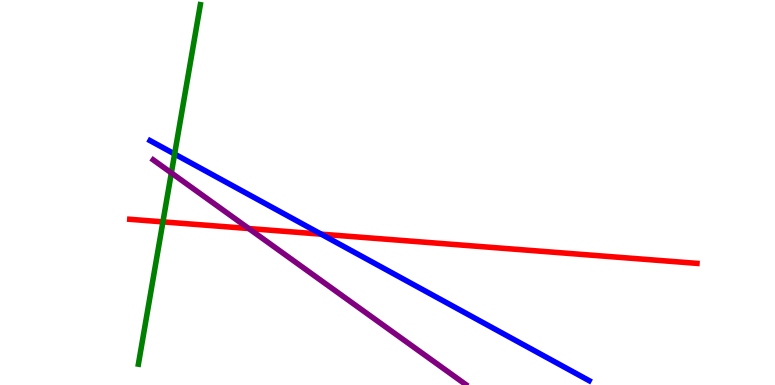[{'lines': ['blue', 'red'], 'intersections': [{'x': 4.14, 'y': 3.92}]}, {'lines': ['green', 'red'], 'intersections': [{'x': 2.1, 'y': 4.24}]}, {'lines': ['purple', 'red'], 'intersections': [{'x': 3.21, 'y': 4.06}]}, {'lines': ['blue', 'green'], 'intersections': [{'x': 2.25, 'y': 6.0}]}, {'lines': ['blue', 'purple'], 'intersections': []}, {'lines': ['green', 'purple'], 'intersections': [{'x': 2.21, 'y': 5.51}]}]